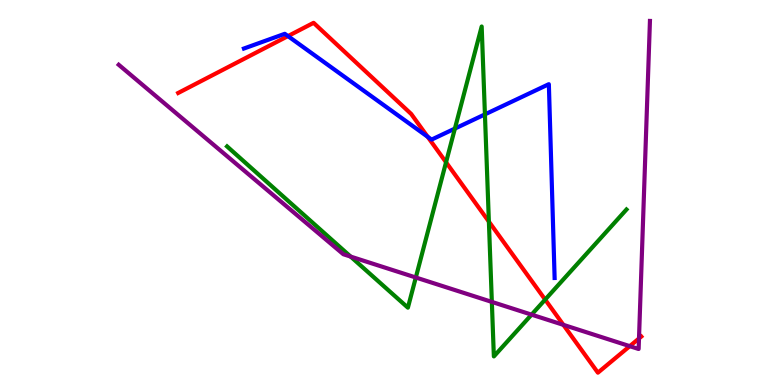[{'lines': ['blue', 'red'], 'intersections': [{'x': 3.72, 'y': 9.06}, {'x': 5.52, 'y': 6.45}]}, {'lines': ['green', 'red'], 'intersections': [{'x': 5.76, 'y': 5.79}, {'x': 6.31, 'y': 4.24}, {'x': 7.03, 'y': 2.22}]}, {'lines': ['purple', 'red'], 'intersections': [{'x': 7.27, 'y': 1.56}, {'x': 8.13, 'y': 1.01}, {'x': 8.25, 'y': 1.21}]}, {'lines': ['blue', 'green'], 'intersections': [{'x': 5.87, 'y': 6.66}, {'x': 6.26, 'y': 7.03}]}, {'lines': ['blue', 'purple'], 'intersections': []}, {'lines': ['green', 'purple'], 'intersections': [{'x': 4.52, 'y': 3.34}, {'x': 5.37, 'y': 2.79}, {'x': 6.35, 'y': 2.16}, {'x': 6.86, 'y': 1.83}]}]